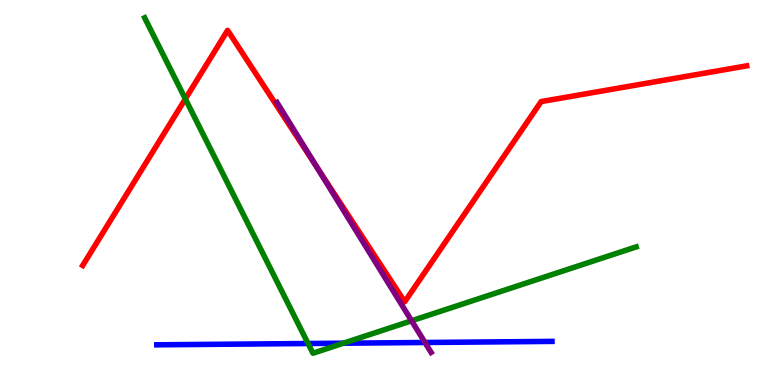[{'lines': ['blue', 'red'], 'intersections': []}, {'lines': ['green', 'red'], 'intersections': [{'x': 2.39, 'y': 7.43}]}, {'lines': ['purple', 'red'], 'intersections': [{'x': 4.09, 'y': 5.65}]}, {'lines': ['blue', 'green'], 'intersections': [{'x': 3.98, 'y': 1.08}, {'x': 4.43, 'y': 1.09}]}, {'lines': ['blue', 'purple'], 'intersections': [{'x': 5.48, 'y': 1.1}]}, {'lines': ['green', 'purple'], 'intersections': [{'x': 5.31, 'y': 1.67}]}]